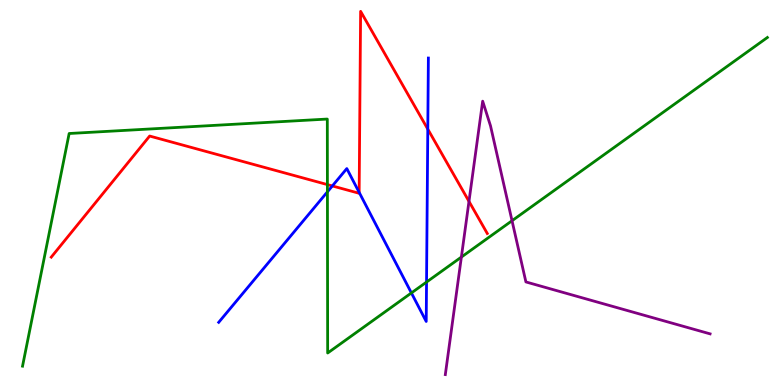[{'lines': ['blue', 'red'], 'intersections': [{'x': 4.29, 'y': 5.17}, {'x': 4.63, 'y': 5.0}, {'x': 5.52, 'y': 6.65}]}, {'lines': ['green', 'red'], 'intersections': [{'x': 4.22, 'y': 5.21}]}, {'lines': ['purple', 'red'], 'intersections': [{'x': 6.05, 'y': 4.77}]}, {'lines': ['blue', 'green'], 'intersections': [{'x': 4.22, 'y': 5.02}, {'x': 5.31, 'y': 2.39}, {'x': 5.5, 'y': 2.67}]}, {'lines': ['blue', 'purple'], 'intersections': []}, {'lines': ['green', 'purple'], 'intersections': [{'x': 5.95, 'y': 3.32}, {'x': 6.61, 'y': 4.27}]}]